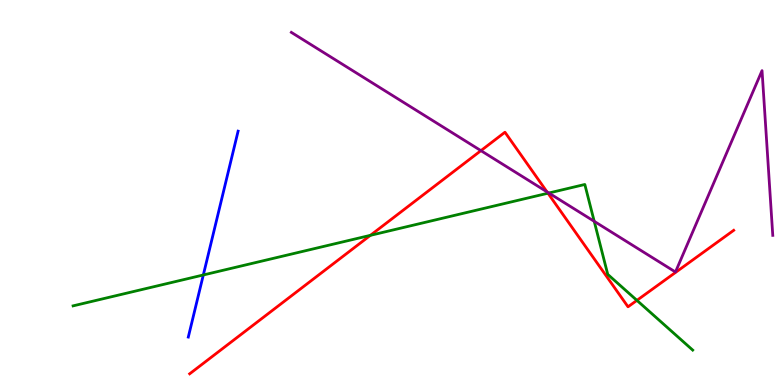[{'lines': ['blue', 'red'], 'intersections': []}, {'lines': ['green', 'red'], 'intersections': [{'x': 4.78, 'y': 3.89}, {'x': 7.07, 'y': 4.98}, {'x': 8.22, 'y': 2.2}]}, {'lines': ['purple', 'red'], 'intersections': [{'x': 6.21, 'y': 6.09}, {'x': 7.06, 'y': 5.02}]}, {'lines': ['blue', 'green'], 'intersections': [{'x': 2.62, 'y': 2.86}]}, {'lines': ['blue', 'purple'], 'intersections': []}, {'lines': ['green', 'purple'], 'intersections': [{'x': 7.08, 'y': 4.99}, {'x': 7.67, 'y': 4.25}]}]